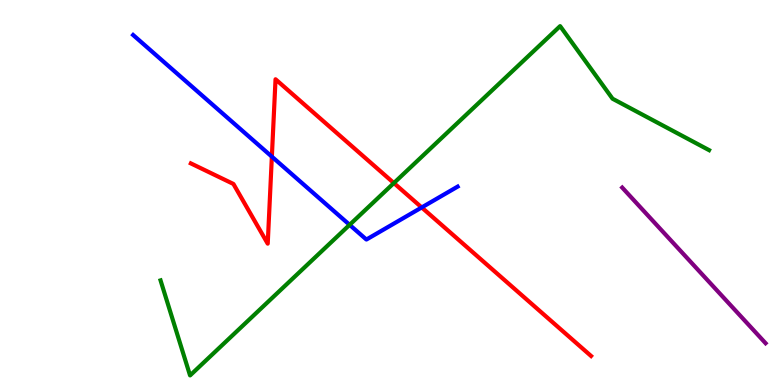[{'lines': ['blue', 'red'], 'intersections': [{'x': 3.51, 'y': 5.93}, {'x': 5.44, 'y': 4.61}]}, {'lines': ['green', 'red'], 'intersections': [{'x': 5.08, 'y': 5.25}]}, {'lines': ['purple', 'red'], 'intersections': []}, {'lines': ['blue', 'green'], 'intersections': [{'x': 4.51, 'y': 4.16}]}, {'lines': ['blue', 'purple'], 'intersections': []}, {'lines': ['green', 'purple'], 'intersections': []}]